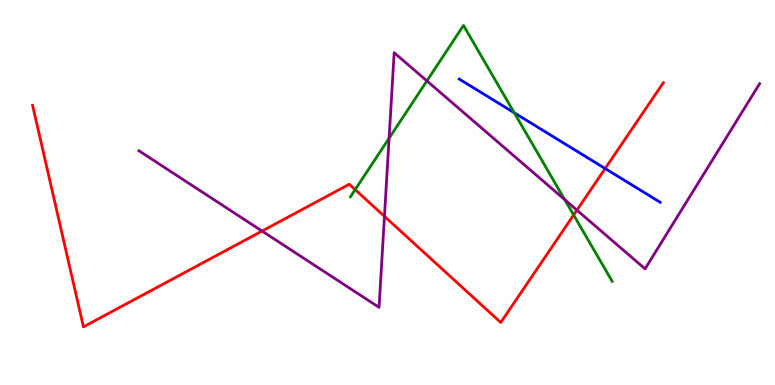[{'lines': ['blue', 'red'], 'intersections': [{'x': 7.81, 'y': 5.62}]}, {'lines': ['green', 'red'], 'intersections': [{'x': 4.58, 'y': 5.07}, {'x': 7.4, 'y': 4.42}]}, {'lines': ['purple', 'red'], 'intersections': [{'x': 3.38, 'y': 4.0}, {'x': 4.96, 'y': 4.38}, {'x': 7.44, 'y': 4.54}]}, {'lines': ['blue', 'green'], 'intersections': [{'x': 6.64, 'y': 7.07}]}, {'lines': ['blue', 'purple'], 'intersections': []}, {'lines': ['green', 'purple'], 'intersections': [{'x': 5.02, 'y': 6.41}, {'x': 5.51, 'y': 7.9}, {'x': 7.29, 'y': 4.81}]}]